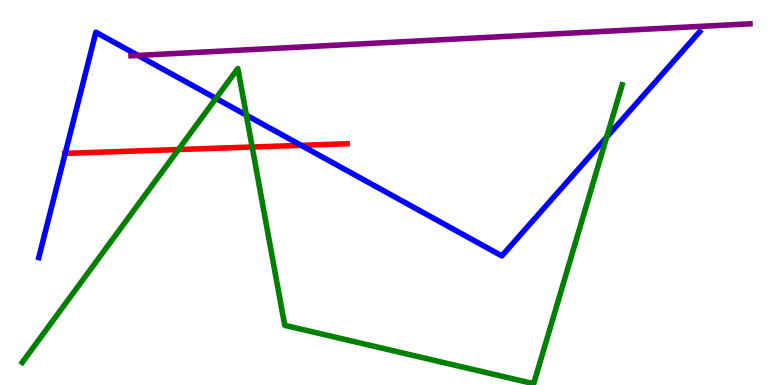[{'lines': ['blue', 'red'], 'intersections': [{'x': 0.841, 'y': 6.02}, {'x': 3.89, 'y': 6.22}]}, {'lines': ['green', 'red'], 'intersections': [{'x': 2.3, 'y': 6.12}, {'x': 3.25, 'y': 6.18}]}, {'lines': ['purple', 'red'], 'intersections': []}, {'lines': ['blue', 'green'], 'intersections': [{'x': 2.79, 'y': 7.44}, {'x': 3.18, 'y': 7.01}, {'x': 7.83, 'y': 6.44}]}, {'lines': ['blue', 'purple'], 'intersections': [{'x': 1.78, 'y': 8.56}]}, {'lines': ['green', 'purple'], 'intersections': []}]